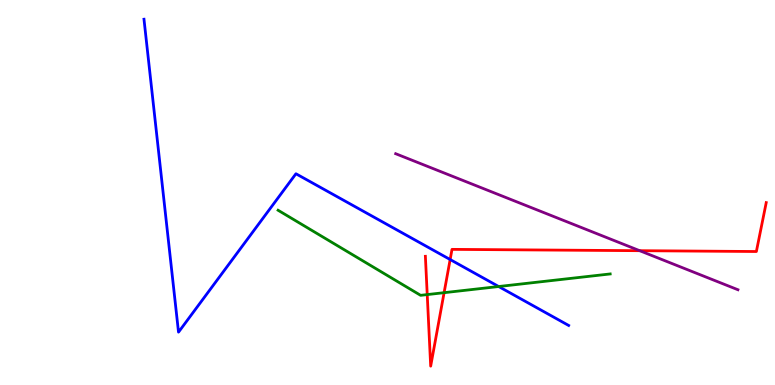[{'lines': ['blue', 'red'], 'intersections': [{'x': 5.81, 'y': 3.26}]}, {'lines': ['green', 'red'], 'intersections': [{'x': 5.51, 'y': 2.35}, {'x': 5.73, 'y': 2.4}]}, {'lines': ['purple', 'red'], 'intersections': [{'x': 8.25, 'y': 3.49}]}, {'lines': ['blue', 'green'], 'intersections': [{'x': 6.43, 'y': 2.56}]}, {'lines': ['blue', 'purple'], 'intersections': []}, {'lines': ['green', 'purple'], 'intersections': []}]